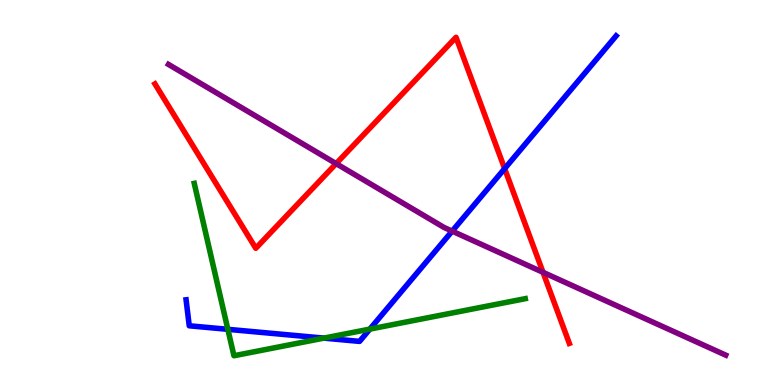[{'lines': ['blue', 'red'], 'intersections': [{'x': 6.51, 'y': 5.62}]}, {'lines': ['green', 'red'], 'intersections': []}, {'lines': ['purple', 'red'], 'intersections': [{'x': 4.34, 'y': 5.75}, {'x': 7.01, 'y': 2.93}]}, {'lines': ['blue', 'green'], 'intersections': [{'x': 2.94, 'y': 1.45}, {'x': 4.18, 'y': 1.22}, {'x': 4.77, 'y': 1.45}]}, {'lines': ['blue', 'purple'], 'intersections': [{'x': 5.83, 'y': 4.0}]}, {'lines': ['green', 'purple'], 'intersections': []}]